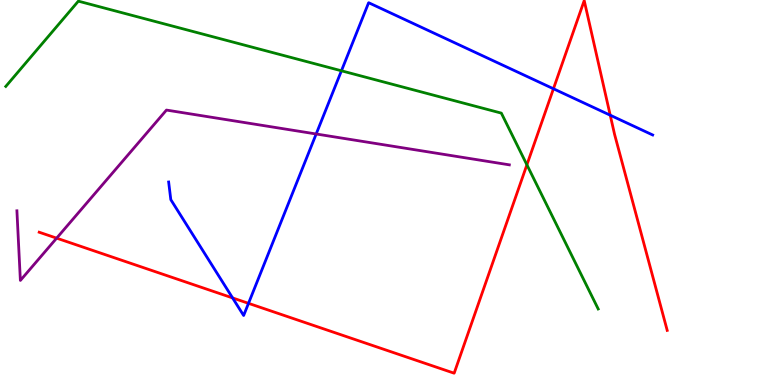[{'lines': ['blue', 'red'], 'intersections': [{'x': 3.0, 'y': 2.26}, {'x': 3.21, 'y': 2.12}, {'x': 7.14, 'y': 7.69}, {'x': 7.87, 'y': 7.01}]}, {'lines': ['green', 'red'], 'intersections': [{'x': 6.8, 'y': 5.72}]}, {'lines': ['purple', 'red'], 'intersections': [{'x': 0.731, 'y': 3.81}]}, {'lines': ['blue', 'green'], 'intersections': [{'x': 4.41, 'y': 8.16}]}, {'lines': ['blue', 'purple'], 'intersections': [{'x': 4.08, 'y': 6.52}]}, {'lines': ['green', 'purple'], 'intersections': []}]